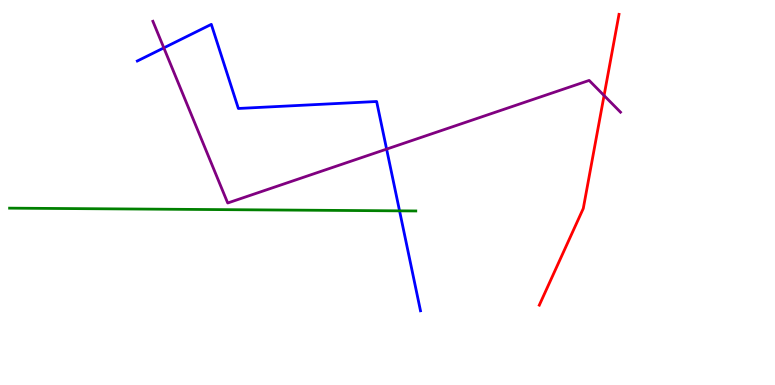[{'lines': ['blue', 'red'], 'intersections': []}, {'lines': ['green', 'red'], 'intersections': []}, {'lines': ['purple', 'red'], 'intersections': [{'x': 7.79, 'y': 7.52}]}, {'lines': ['blue', 'green'], 'intersections': [{'x': 5.16, 'y': 4.52}]}, {'lines': ['blue', 'purple'], 'intersections': [{'x': 2.11, 'y': 8.76}, {'x': 4.99, 'y': 6.13}]}, {'lines': ['green', 'purple'], 'intersections': []}]